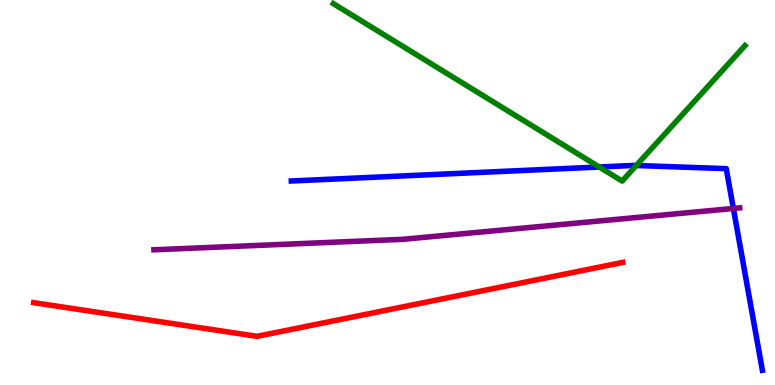[{'lines': ['blue', 'red'], 'intersections': []}, {'lines': ['green', 'red'], 'intersections': []}, {'lines': ['purple', 'red'], 'intersections': []}, {'lines': ['blue', 'green'], 'intersections': [{'x': 7.73, 'y': 5.66}, {'x': 8.21, 'y': 5.7}]}, {'lines': ['blue', 'purple'], 'intersections': [{'x': 9.46, 'y': 4.59}]}, {'lines': ['green', 'purple'], 'intersections': []}]